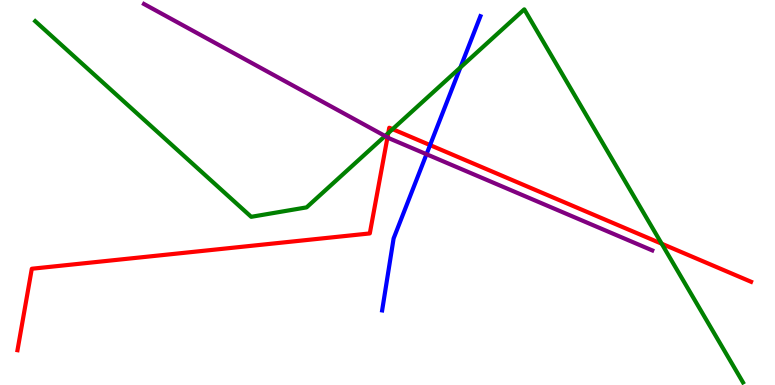[{'lines': ['blue', 'red'], 'intersections': [{'x': 5.55, 'y': 6.23}]}, {'lines': ['green', 'red'], 'intersections': [{'x': 5.01, 'y': 6.54}, {'x': 5.07, 'y': 6.65}, {'x': 8.54, 'y': 3.67}]}, {'lines': ['purple', 'red'], 'intersections': [{'x': 5.0, 'y': 6.43}]}, {'lines': ['blue', 'green'], 'intersections': [{'x': 5.94, 'y': 8.25}]}, {'lines': ['blue', 'purple'], 'intersections': [{'x': 5.5, 'y': 5.99}]}, {'lines': ['green', 'purple'], 'intersections': [{'x': 4.97, 'y': 6.47}]}]